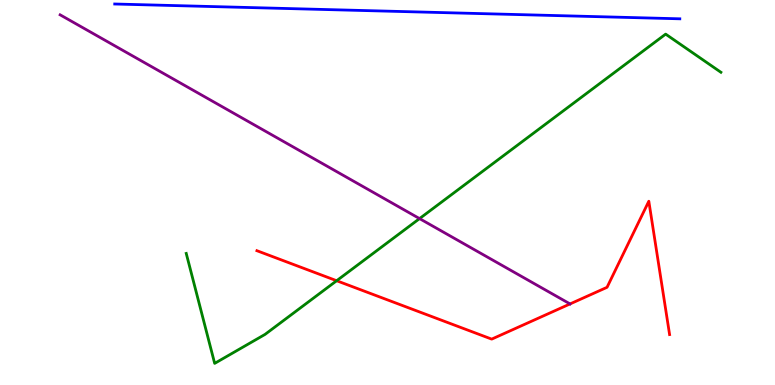[{'lines': ['blue', 'red'], 'intersections': []}, {'lines': ['green', 'red'], 'intersections': [{'x': 4.34, 'y': 2.71}]}, {'lines': ['purple', 'red'], 'intersections': []}, {'lines': ['blue', 'green'], 'intersections': []}, {'lines': ['blue', 'purple'], 'intersections': []}, {'lines': ['green', 'purple'], 'intersections': [{'x': 5.41, 'y': 4.32}]}]